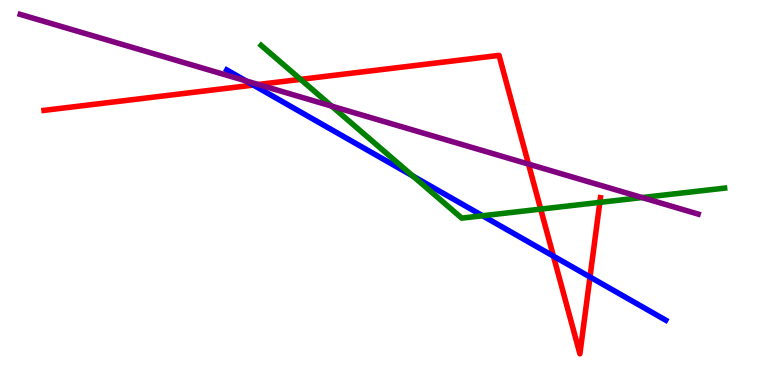[{'lines': ['blue', 'red'], 'intersections': [{'x': 3.27, 'y': 7.79}, {'x': 7.14, 'y': 3.35}, {'x': 7.61, 'y': 2.81}]}, {'lines': ['green', 'red'], 'intersections': [{'x': 3.88, 'y': 7.94}, {'x': 6.98, 'y': 4.57}, {'x': 7.74, 'y': 4.74}]}, {'lines': ['purple', 'red'], 'intersections': [{'x': 3.33, 'y': 7.81}, {'x': 6.82, 'y': 5.74}]}, {'lines': ['blue', 'green'], 'intersections': [{'x': 5.33, 'y': 5.43}, {'x': 6.23, 'y': 4.4}]}, {'lines': ['blue', 'purple'], 'intersections': [{'x': 3.17, 'y': 7.9}]}, {'lines': ['green', 'purple'], 'intersections': [{'x': 4.28, 'y': 7.24}, {'x': 8.28, 'y': 4.87}]}]